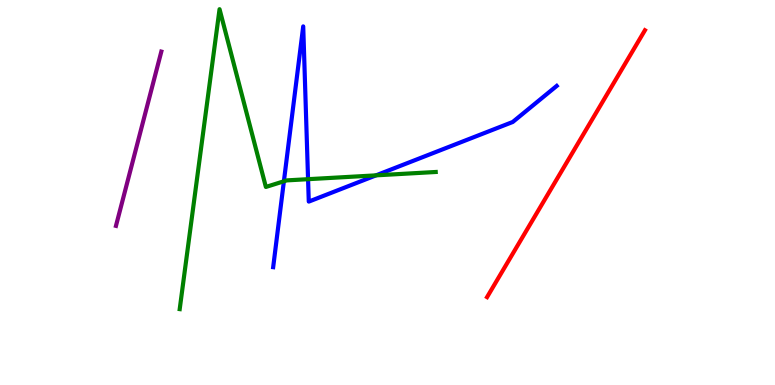[{'lines': ['blue', 'red'], 'intersections': []}, {'lines': ['green', 'red'], 'intersections': []}, {'lines': ['purple', 'red'], 'intersections': []}, {'lines': ['blue', 'green'], 'intersections': [{'x': 3.66, 'y': 5.29}, {'x': 3.97, 'y': 5.35}, {'x': 4.85, 'y': 5.45}]}, {'lines': ['blue', 'purple'], 'intersections': []}, {'lines': ['green', 'purple'], 'intersections': []}]